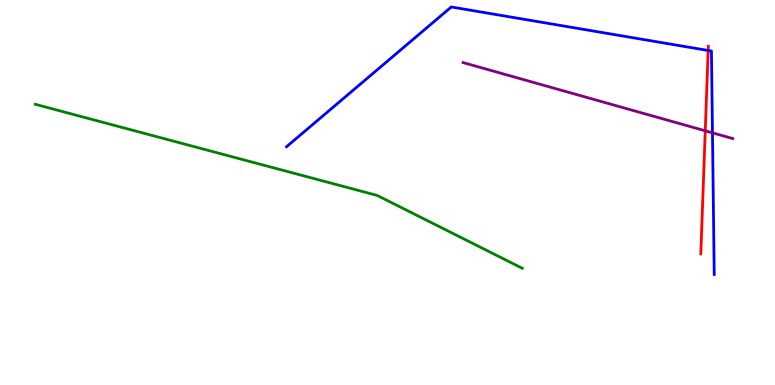[{'lines': ['blue', 'red'], 'intersections': [{'x': 9.14, 'y': 8.69}]}, {'lines': ['green', 'red'], 'intersections': []}, {'lines': ['purple', 'red'], 'intersections': [{'x': 9.1, 'y': 6.6}]}, {'lines': ['blue', 'green'], 'intersections': []}, {'lines': ['blue', 'purple'], 'intersections': [{'x': 9.19, 'y': 6.55}]}, {'lines': ['green', 'purple'], 'intersections': []}]